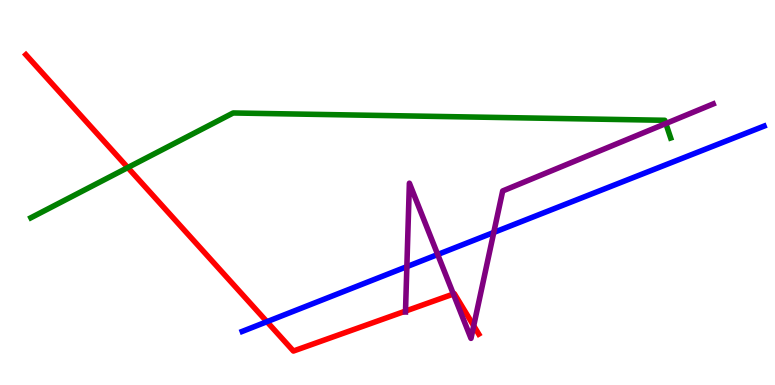[{'lines': ['blue', 'red'], 'intersections': [{'x': 3.44, 'y': 1.64}]}, {'lines': ['green', 'red'], 'intersections': [{'x': 1.65, 'y': 5.65}]}, {'lines': ['purple', 'red'], 'intersections': [{'x': 5.23, 'y': 1.92}, {'x': 5.85, 'y': 2.36}, {'x': 6.11, 'y': 1.54}]}, {'lines': ['blue', 'green'], 'intersections': []}, {'lines': ['blue', 'purple'], 'intersections': [{'x': 5.25, 'y': 3.07}, {'x': 5.65, 'y': 3.39}, {'x': 6.37, 'y': 3.96}]}, {'lines': ['green', 'purple'], 'intersections': [{'x': 8.59, 'y': 6.79}]}]